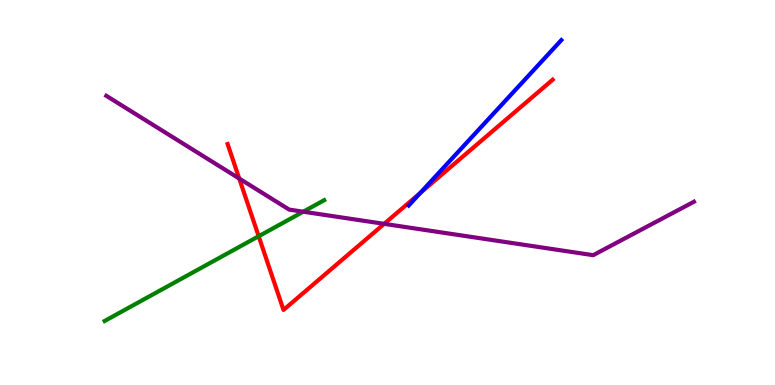[{'lines': ['blue', 'red'], 'intersections': [{'x': 5.42, 'y': 4.99}]}, {'lines': ['green', 'red'], 'intersections': [{'x': 3.34, 'y': 3.86}]}, {'lines': ['purple', 'red'], 'intersections': [{'x': 3.09, 'y': 5.36}, {'x': 4.96, 'y': 4.19}]}, {'lines': ['blue', 'green'], 'intersections': []}, {'lines': ['blue', 'purple'], 'intersections': []}, {'lines': ['green', 'purple'], 'intersections': [{'x': 3.91, 'y': 4.5}]}]